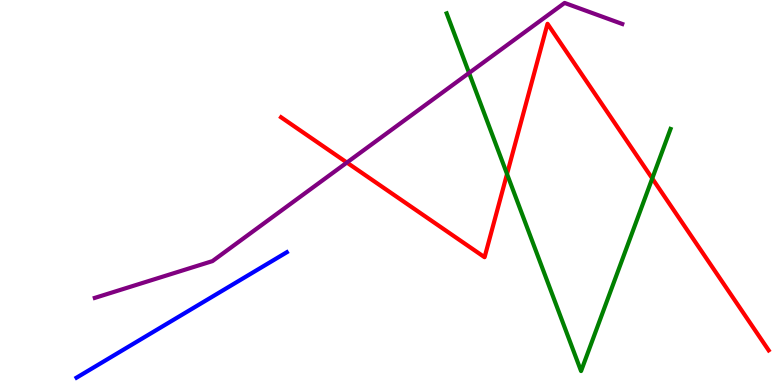[{'lines': ['blue', 'red'], 'intersections': []}, {'lines': ['green', 'red'], 'intersections': [{'x': 6.54, 'y': 5.48}, {'x': 8.42, 'y': 5.37}]}, {'lines': ['purple', 'red'], 'intersections': [{'x': 4.48, 'y': 5.78}]}, {'lines': ['blue', 'green'], 'intersections': []}, {'lines': ['blue', 'purple'], 'intersections': []}, {'lines': ['green', 'purple'], 'intersections': [{'x': 6.05, 'y': 8.1}]}]